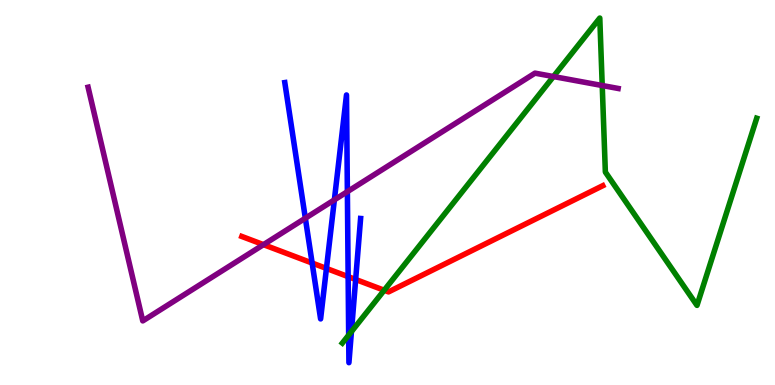[{'lines': ['blue', 'red'], 'intersections': [{'x': 4.03, 'y': 3.17}, {'x': 4.21, 'y': 3.03}, {'x': 4.49, 'y': 2.81}, {'x': 4.59, 'y': 2.74}]}, {'lines': ['green', 'red'], 'intersections': [{'x': 4.96, 'y': 2.46}]}, {'lines': ['purple', 'red'], 'intersections': [{'x': 3.4, 'y': 3.65}]}, {'lines': ['blue', 'green'], 'intersections': [{'x': 4.5, 'y': 1.3}, {'x': 4.53, 'y': 1.39}]}, {'lines': ['blue', 'purple'], 'intersections': [{'x': 3.94, 'y': 4.33}, {'x': 4.31, 'y': 4.81}, {'x': 4.48, 'y': 5.02}]}, {'lines': ['green', 'purple'], 'intersections': [{'x': 7.14, 'y': 8.01}, {'x': 7.77, 'y': 7.78}]}]